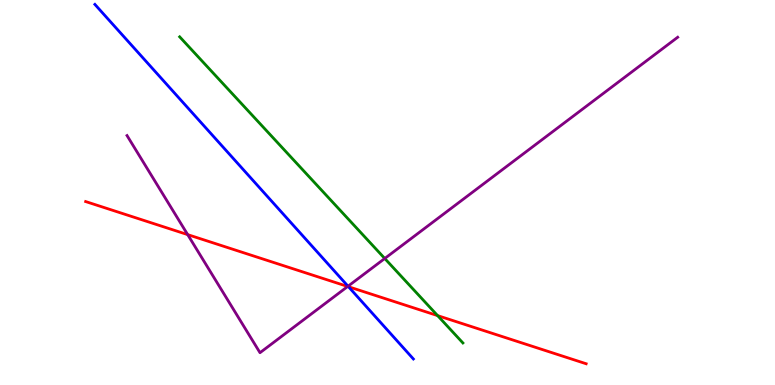[{'lines': ['blue', 'red'], 'intersections': [{'x': 4.5, 'y': 2.55}]}, {'lines': ['green', 'red'], 'intersections': [{'x': 5.65, 'y': 1.8}]}, {'lines': ['purple', 'red'], 'intersections': [{'x': 2.42, 'y': 3.91}, {'x': 4.49, 'y': 2.56}]}, {'lines': ['blue', 'green'], 'intersections': []}, {'lines': ['blue', 'purple'], 'intersections': [{'x': 4.49, 'y': 2.57}]}, {'lines': ['green', 'purple'], 'intersections': [{'x': 4.96, 'y': 3.29}]}]